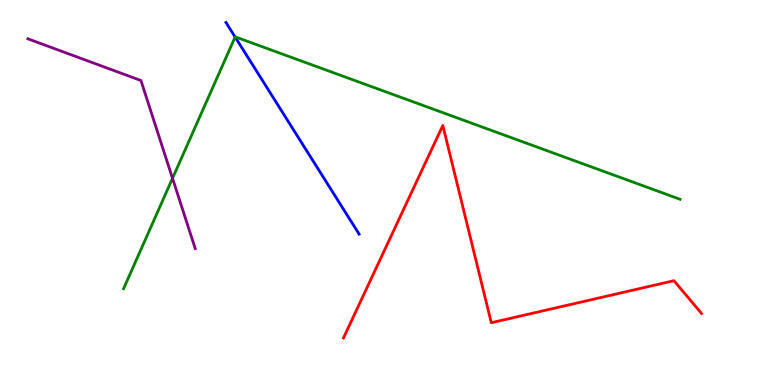[{'lines': ['blue', 'red'], 'intersections': []}, {'lines': ['green', 'red'], 'intersections': []}, {'lines': ['purple', 'red'], 'intersections': []}, {'lines': ['blue', 'green'], 'intersections': [{'x': 3.03, 'y': 9.04}]}, {'lines': ['blue', 'purple'], 'intersections': []}, {'lines': ['green', 'purple'], 'intersections': [{'x': 2.23, 'y': 5.37}]}]